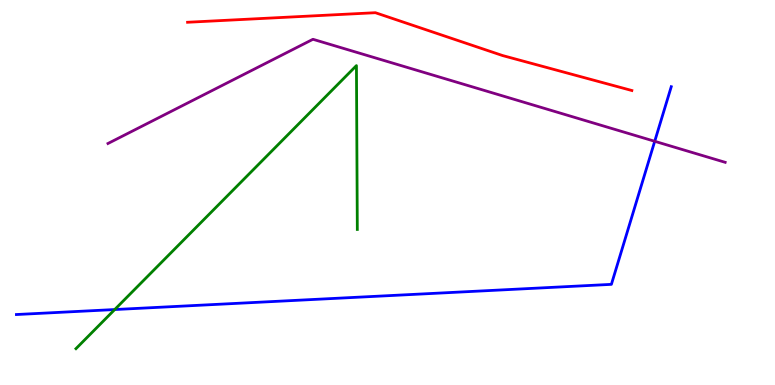[{'lines': ['blue', 'red'], 'intersections': []}, {'lines': ['green', 'red'], 'intersections': []}, {'lines': ['purple', 'red'], 'intersections': []}, {'lines': ['blue', 'green'], 'intersections': [{'x': 1.48, 'y': 1.96}]}, {'lines': ['blue', 'purple'], 'intersections': [{'x': 8.45, 'y': 6.33}]}, {'lines': ['green', 'purple'], 'intersections': []}]